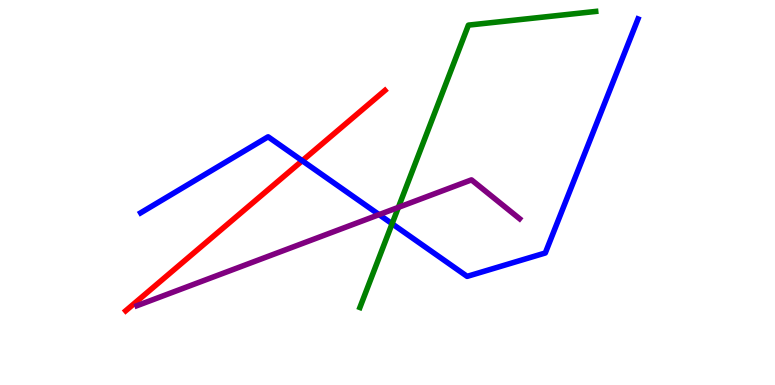[{'lines': ['blue', 'red'], 'intersections': [{'x': 3.9, 'y': 5.82}]}, {'lines': ['green', 'red'], 'intersections': []}, {'lines': ['purple', 'red'], 'intersections': []}, {'lines': ['blue', 'green'], 'intersections': [{'x': 5.06, 'y': 4.19}]}, {'lines': ['blue', 'purple'], 'intersections': [{'x': 4.89, 'y': 4.43}]}, {'lines': ['green', 'purple'], 'intersections': [{'x': 5.14, 'y': 4.61}]}]